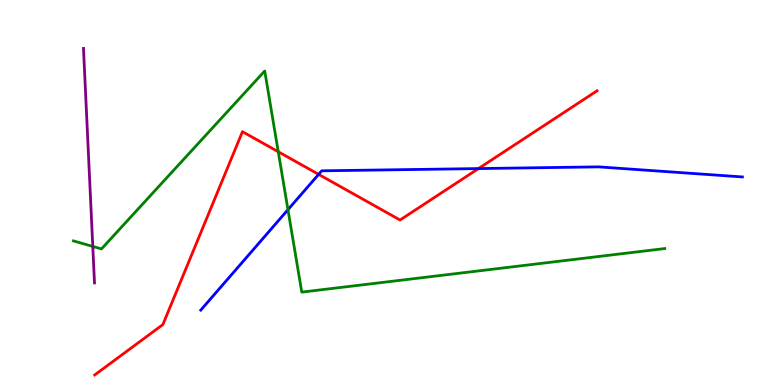[{'lines': ['blue', 'red'], 'intersections': [{'x': 4.11, 'y': 5.47}, {'x': 6.17, 'y': 5.62}]}, {'lines': ['green', 'red'], 'intersections': [{'x': 3.59, 'y': 6.06}]}, {'lines': ['purple', 'red'], 'intersections': []}, {'lines': ['blue', 'green'], 'intersections': [{'x': 3.72, 'y': 4.55}]}, {'lines': ['blue', 'purple'], 'intersections': []}, {'lines': ['green', 'purple'], 'intersections': [{'x': 1.2, 'y': 3.6}]}]